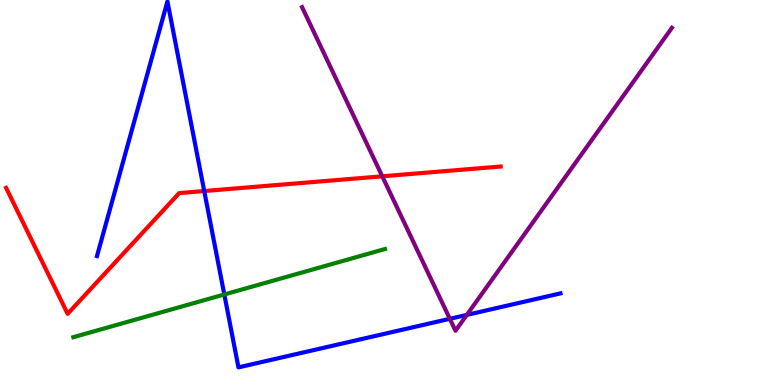[{'lines': ['blue', 'red'], 'intersections': [{'x': 2.64, 'y': 5.04}]}, {'lines': ['green', 'red'], 'intersections': []}, {'lines': ['purple', 'red'], 'intersections': [{'x': 4.93, 'y': 5.42}]}, {'lines': ['blue', 'green'], 'intersections': [{'x': 2.89, 'y': 2.35}]}, {'lines': ['blue', 'purple'], 'intersections': [{'x': 5.8, 'y': 1.72}, {'x': 6.02, 'y': 1.82}]}, {'lines': ['green', 'purple'], 'intersections': []}]